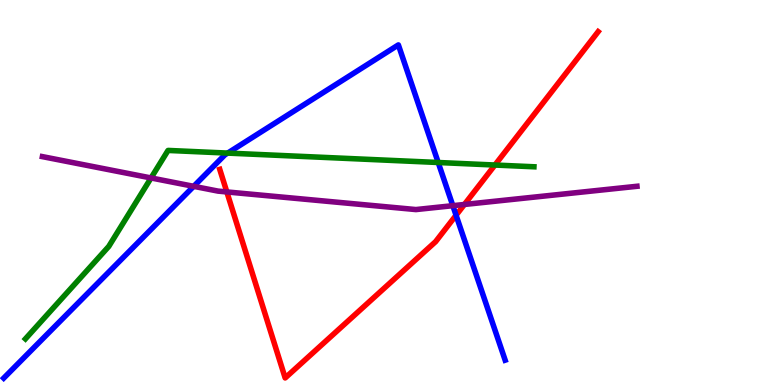[{'lines': ['blue', 'red'], 'intersections': [{'x': 5.88, 'y': 4.41}]}, {'lines': ['green', 'red'], 'intersections': [{'x': 6.39, 'y': 5.71}]}, {'lines': ['purple', 'red'], 'intersections': [{'x': 2.93, 'y': 5.01}, {'x': 5.99, 'y': 4.69}]}, {'lines': ['blue', 'green'], 'intersections': [{'x': 2.94, 'y': 6.02}, {'x': 5.65, 'y': 5.78}]}, {'lines': ['blue', 'purple'], 'intersections': [{'x': 2.5, 'y': 5.16}, {'x': 5.84, 'y': 4.66}]}, {'lines': ['green', 'purple'], 'intersections': [{'x': 1.95, 'y': 5.38}]}]